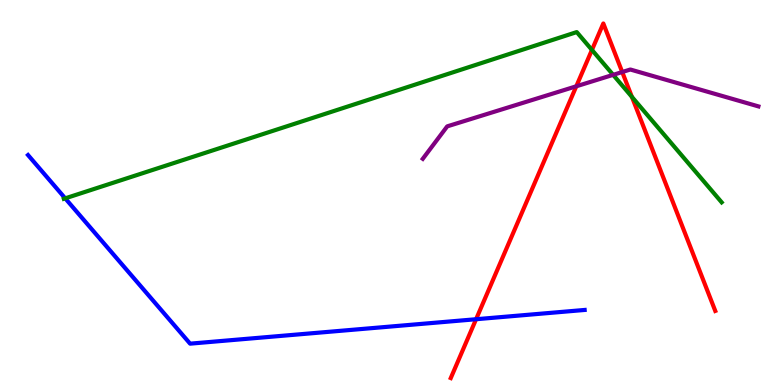[{'lines': ['blue', 'red'], 'intersections': [{'x': 6.14, 'y': 1.71}]}, {'lines': ['green', 'red'], 'intersections': [{'x': 7.64, 'y': 8.7}, {'x': 8.15, 'y': 7.48}]}, {'lines': ['purple', 'red'], 'intersections': [{'x': 7.44, 'y': 7.76}, {'x': 8.03, 'y': 8.13}]}, {'lines': ['blue', 'green'], 'intersections': [{'x': 0.842, 'y': 4.85}]}, {'lines': ['blue', 'purple'], 'intersections': []}, {'lines': ['green', 'purple'], 'intersections': [{'x': 7.91, 'y': 8.06}]}]